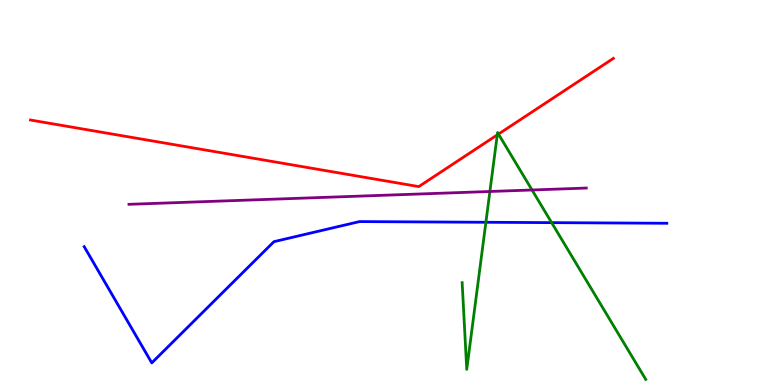[{'lines': ['blue', 'red'], 'intersections': []}, {'lines': ['green', 'red'], 'intersections': [{'x': 6.42, 'y': 6.5}, {'x': 6.43, 'y': 6.52}]}, {'lines': ['purple', 'red'], 'intersections': []}, {'lines': ['blue', 'green'], 'intersections': [{'x': 6.27, 'y': 4.23}, {'x': 7.12, 'y': 4.22}]}, {'lines': ['blue', 'purple'], 'intersections': []}, {'lines': ['green', 'purple'], 'intersections': [{'x': 6.32, 'y': 5.03}, {'x': 6.87, 'y': 5.07}]}]